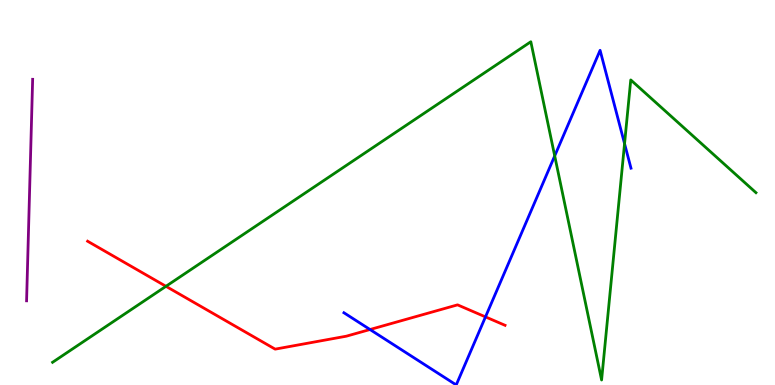[{'lines': ['blue', 'red'], 'intersections': [{'x': 4.77, 'y': 1.44}, {'x': 6.26, 'y': 1.77}]}, {'lines': ['green', 'red'], 'intersections': [{'x': 2.14, 'y': 2.56}]}, {'lines': ['purple', 'red'], 'intersections': []}, {'lines': ['blue', 'green'], 'intersections': [{'x': 7.16, 'y': 5.95}, {'x': 8.06, 'y': 6.27}]}, {'lines': ['blue', 'purple'], 'intersections': []}, {'lines': ['green', 'purple'], 'intersections': []}]